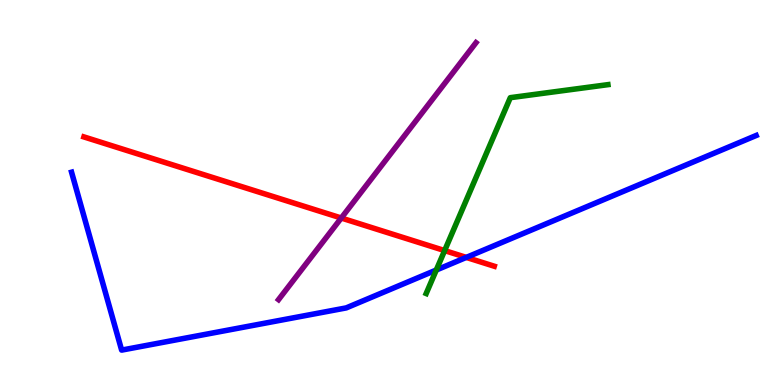[{'lines': ['blue', 'red'], 'intersections': [{'x': 6.02, 'y': 3.31}]}, {'lines': ['green', 'red'], 'intersections': [{'x': 5.74, 'y': 3.49}]}, {'lines': ['purple', 'red'], 'intersections': [{'x': 4.4, 'y': 4.34}]}, {'lines': ['blue', 'green'], 'intersections': [{'x': 5.63, 'y': 2.99}]}, {'lines': ['blue', 'purple'], 'intersections': []}, {'lines': ['green', 'purple'], 'intersections': []}]